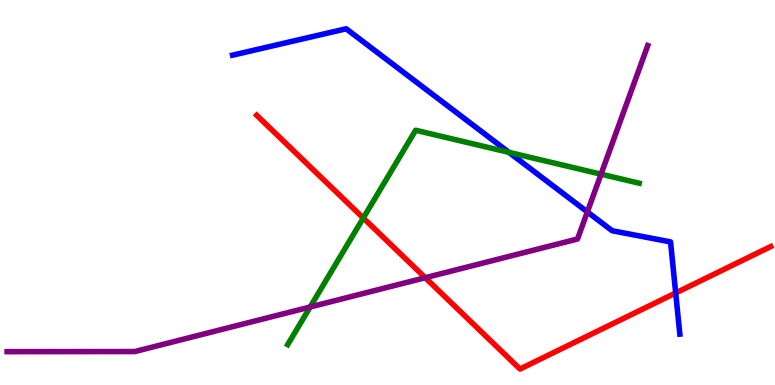[{'lines': ['blue', 'red'], 'intersections': [{'x': 8.72, 'y': 2.39}]}, {'lines': ['green', 'red'], 'intersections': [{'x': 4.69, 'y': 4.34}]}, {'lines': ['purple', 'red'], 'intersections': [{'x': 5.49, 'y': 2.79}]}, {'lines': ['blue', 'green'], 'intersections': [{'x': 6.57, 'y': 6.04}]}, {'lines': ['blue', 'purple'], 'intersections': [{'x': 7.58, 'y': 4.5}]}, {'lines': ['green', 'purple'], 'intersections': [{'x': 4.0, 'y': 2.03}, {'x': 7.76, 'y': 5.48}]}]